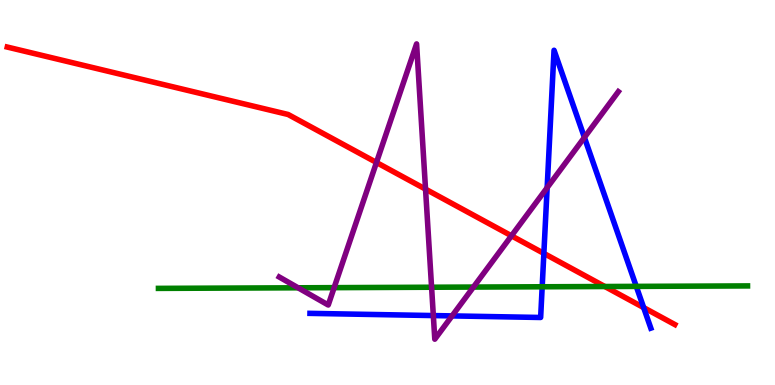[{'lines': ['blue', 'red'], 'intersections': [{'x': 7.02, 'y': 3.42}, {'x': 8.31, 'y': 2.01}]}, {'lines': ['green', 'red'], 'intersections': [{'x': 7.8, 'y': 2.56}]}, {'lines': ['purple', 'red'], 'intersections': [{'x': 4.86, 'y': 5.78}, {'x': 5.49, 'y': 5.09}, {'x': 6.6, 'y': 3.88}]}, {'lines': ['blue', 'green'], 'intersections': [{'x': 7.0, 'y': 2.55}, {'x': 8.21, 'y': 2.56}]}, {'lines': ['blue', 'purple'], 'intersections': [{'x': 5.59, 'y': 1.8}, {'x': 5.83, 'y': 1.79}, {'x': 7.06, 'y': 5.13}, {'x': 7.54, 'y': 6.43}]}, {'lines': ['green', 'purple'], 'intersections': [{'x': 3.85, 'y': 2.52}, {'x': 4.31, 'y': 2.53}, {'x': 5.57, 'y': 2.54}, {'x': 6.11, 'y': 2.54}]}]